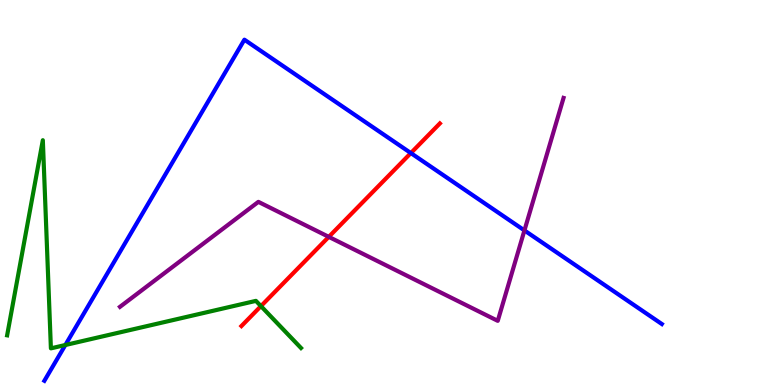[{'lines': ['blue', 'red'], 'intersections': [{'x': 5.3, 'y': 6.02}]}, {'lines': ['green', 'red'], 'intersections': [{'x': 3.37, 'y': 2.05}]}, {'lines': ['purple', 'red'], 'intersections': [{'x': 4.24, 'y': 3.85}]}, {'lines': ['blue', 'green'], 'intersections': [{'x': 0.843, 'y': 1.04}]}, {'lines': ['blue', 'purple'], 'intersections': [{'x': 6.77, 'y': 4.01}]}, {'lines': ['green', 'purple'], 'intersections': []}]